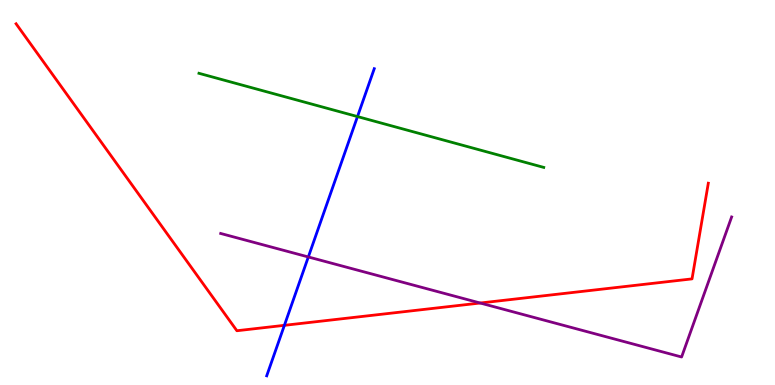[{'lines': ['blue', 'red'], 'intersections': [{'x': 3.67, 'y': 1.55}]}, {'lines': ['green', 'red'], 'intersections': []}, {'lines': ['purple', 'red'], 'intersections': [{'x': 6.2, 'y': 2.13}]}, {'lines': ['blue', 'green'], 'intersections': [{'x': 4.61, 'y': 6.97}]}, {'lines': ['blue', 'purple'], 'intersections': [{'x': 3.98, 'y': 3.33}]}, {'lines': ['green', 'purple'], 'intersections': []}]